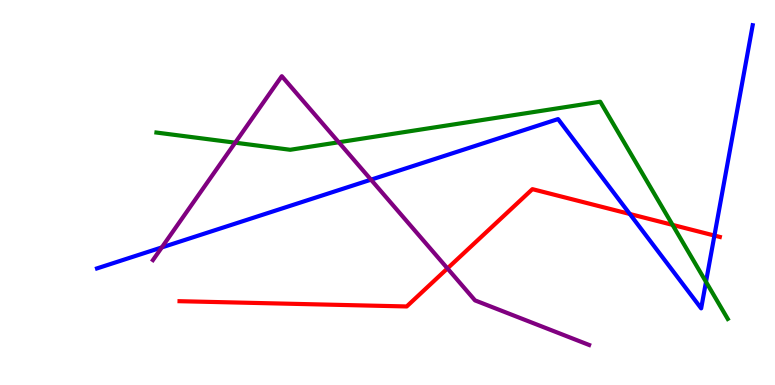[{'lines': ['blue', 'red'], 'intersections': [{'x': 8.13, 'y': 4.44}, {'x': 9.22, 'y': 3.88}]}, {'lines': ['green', 'red'], 'intersections': [{'x': 8.68, 'y': 4.16}]}, {'lines': ['purple', 'red'], 'intersections': [{'x': 5.77, 'y': 3.03}]}, {'lines': ['blue', 'green'], 'intersections': [{'x': 9.11, 'y': 2.68}]}, {'lines': ['blue', 'purple'], 'intersections': [{'x': 2.09, 'y': 3.57}, {'x': 4.79, 'y': 5.33}]}, {'lines': ['green', 'purple'], 'intersections': [{'x': 3.03, 'y': 6.29}, {'x': 4.37, 'y': 6.31}]}]